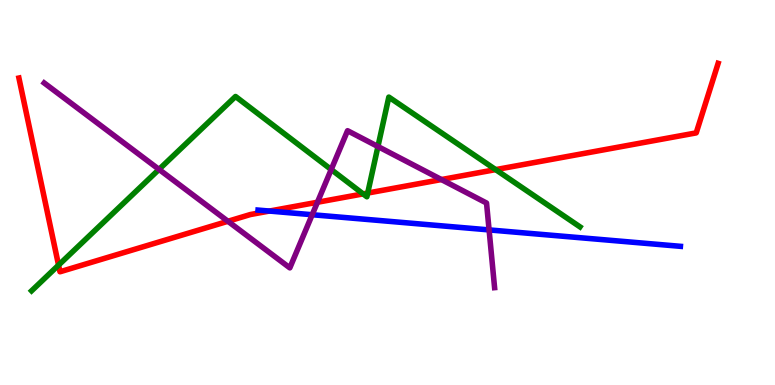[{'lines': ['blue', 'red'], 'intersections': [{'x': 3.48, 'y': 4.52}]}, {'lines': ['green', 'red'], 'intersections': [{'x': 0.756, 'y': 3.11}, {'x': 4.69, 'y': 4.96}, {'x': 4.74, 'y': 4.99}, {'x': 6.4, 'y': 5.59}]}, {'lines': ['purple', 'red'], 'intersections': [{'x': 2.94, 'y': 4.25}, {'x': 4.1, 'y': 4.75}, {'x': 5.7, 'y': 5.34}]}, {'lines': ['blue', 'green'], 'intersections': []}, {'lines': ['blue', 'purple'], 'intersections': [{'x': 4.03, 'y': 4.42}, {'x': 6.31, 'y': 4.03}]}, {'lines': ['green', 'purple'], 'intersections': [{'x': 2.05, 'y': 5.6}, {'x': 4.27, 'y': 5.6}, {'x': 4.88, 'y': 6.19}]}]